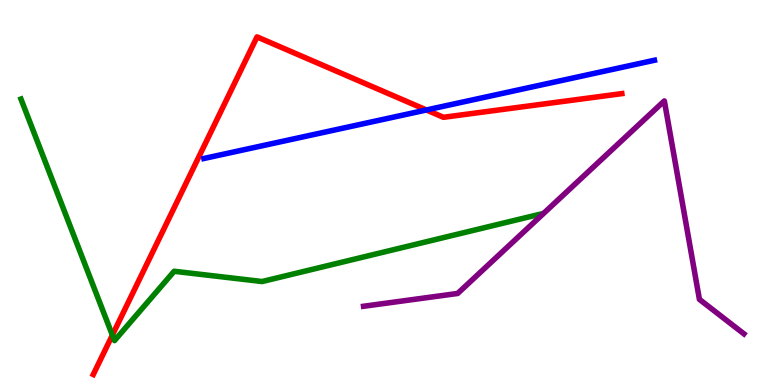[{'lines': ['blue', 'red'], 'intersections': [{'x': 5.5, 'y': 7.14}]}, {'lines': ['green', 'red'], 'intersections': [{'x': 1.45, 'y': 1.3}]}, {'lines': ['purple', 'red'], 'intersections': []}, {'lines': ['blue', 'green'], 'intersections': []}, {'lines': ['blue', 'purple'], 'intersections': []}, {'lines': ['green', 'purple'], 'intersections': []}]